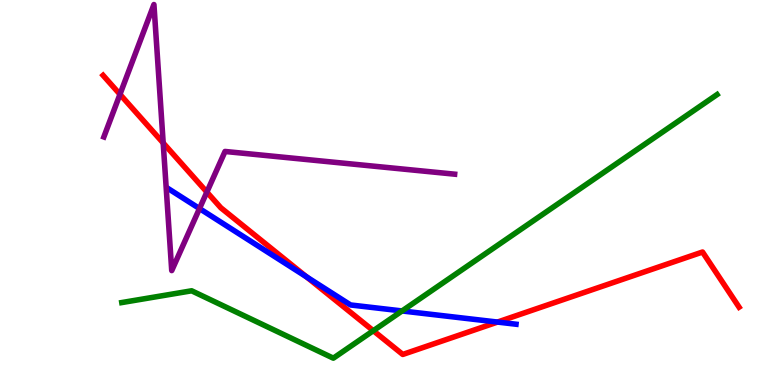[{'lines': ['blue', 'red'], 'intersections': [{'x': 3.96, 'y': 2.81}, {'x': 6.42, 'y': 1.63}]}, {'lines': ['green', 'red'], 'intersections': [{'x': 4.82, 'y': 1.41}]}, {'lines': ['purple', 'red'], 'intersections': [{'x': 1.55, 'y': 7.55}, {'x': 2.11, 'y': 6.29}, {'x': 2.67, 'y': 5.01}]}, {'lines': ['blue', 'green'], 'intersections': [{'x': 5.19, 'y': 1.92}]}, {'lines': ['blue', 'purple'], 'intersections': [{'x': 2.57, 'y': 4.58}]}, {'lines': ['green', 'purple'], 'intersections': []}]